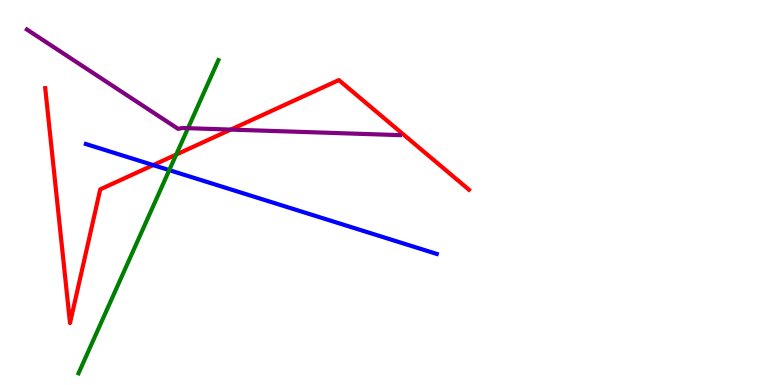[{'lines': ['blue', 'red'], 'intersections': [{'x': 1.98, 'y': 5.71}]}, {'lines': ['green', 'red'], 'intersections': [{'x': 2.27, 'y': 5.99}]}, {'lines': ['purple', 'red'], 'intersections': [{'x': 2.98, 'y': 6.63}]}, {'lines': ['blue', 'green'], 'intersections': [{'x': 2.18, 'y': 5.58}]}, {'lines': ['blue', 'purple'], 'intersections': []}, {'lines': ['green', 'purple'], 'intersections': [{'x': 2.43, 'y': 6.67}]}]